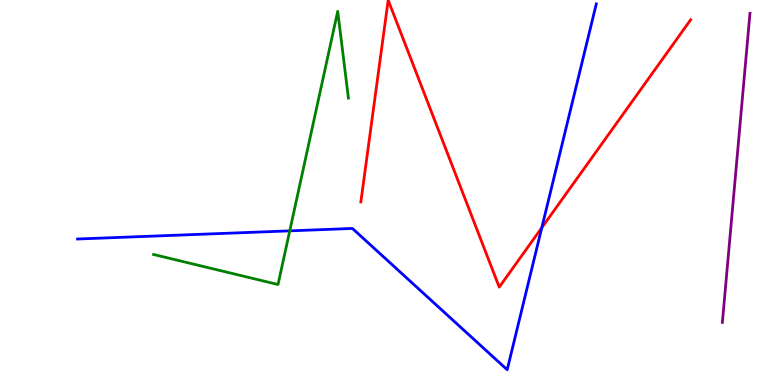[{'lines': ['blue', 'red'], 'intersections': [{'x': 6.99, 'y': 4.09}]}, {'lines': ['green', 'red'], 'intersections': []}, {'lines': ['purple', 'red'], 'intersections': []}, {'lines': ['blue', 'green'], 'intersections': [{'x': 3.74, 'y': 4.0}]}, {'lines': ['blue', 'purple'], 'intersections': []}, {'lines': ['green', 'purple'], 'intersections': []}]